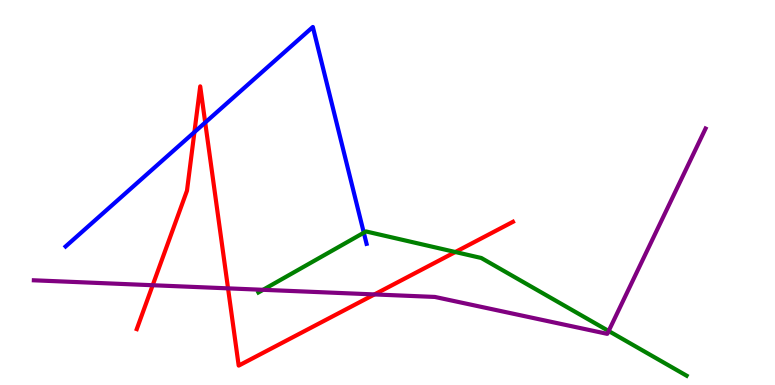[{'lines': ['blue', 'red'], 'intersections': [{'x': 2.51, 'y': 6.57}, {'x': 2.65, 'y': 6.82}]}, {'lines': ['green', 'red'], 'intersections': [{'x': 5.88, 'y': 3.45}]}, {'lines': ['purple', 'red'], 'intersections': [{'x': 1.97, 'y': 2.59}, {'x': 2.94, 'y': 2.51}, {'x': 4.83, 'y': 2.35}]}, {'lines': ['blue', 'green'], 'intersections': [{'x': 4.69, 'y': 3.96}]}, {'lines': ['blue', 'purple'], 'intersections': []}, {'lines': ['green', 'purple'], 'intersections': [{'x': 3.39, 'y': 2.47}, {'x': 7.85, 'y': 1.4}]}]